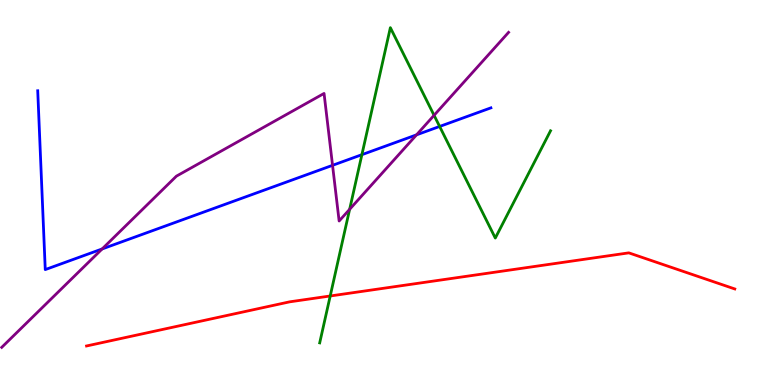[{'lines': ['blue', 'red'], 'intersections': []}, {'lines': ['green', 'red'], 'intersections': [{'x': 4.26, 'y': 2.31}]}, {'lines': ['purple', 'red'], 'intersections': []}, {'lines': ['blue', 'green'], 'intersections': [{'x': 4.67, 'y': 5.98}, {'x': 5.67, 'y': 6.72}]}, {'lines': ['blue', 'purple'], 'intersections': [{'x': 1.32, 'y': 3.53}, {'x': 4.29, 'y': 5.71}, {'x': 5.37, 'y': 6.5}]}, {'lines': ['green', 'purple'], 'intersections': [{'x': 4.51, 'y': 4.56}, {'x': 5.6, 'y': 7.01}]}]